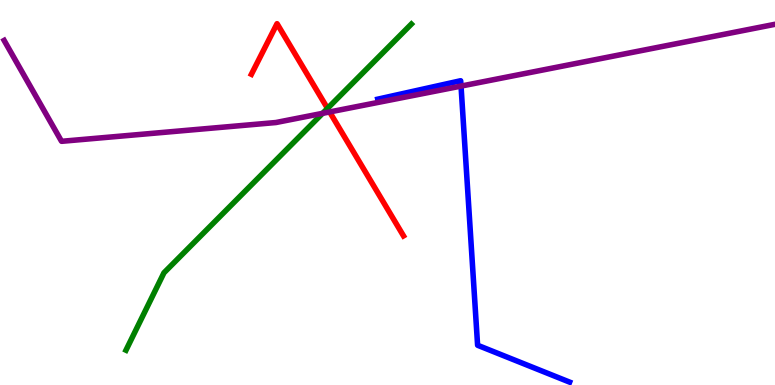[{'lines': ['blue', 'red'], 'intersections': []}, {'lines': ['green', 'red'], 'intersections': [{'x': 4.23, 'y': 7.18}]}, {'lines': ['purple', 'red'], 'intersections': [{'x': 4.25, 'y': 7.09}]}, {'lines': ['blue', 'green'], 'intersections': []}, {'lines': ['blue', 'purple'], 'intersections': [{'x': 5.95, 'y': 7.76}]}, {'lines': ['green', 'purple'], 'intersections': [{'x': 4.16, 'y': 7.06}]}]